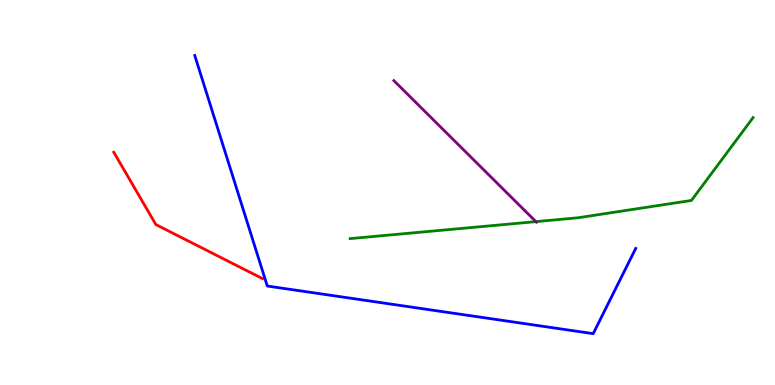[{'lines': ['blue', 'red'], 'intersections': []}, {'lines': ['green', 'red'], 'intersections': []}, {'lines': ['purple', 'red'], 'intersections': []}, {'lines': ['blue', 'green'], 'intersections': []}, {'lines': ['blue', 'purple'], 'intersections': []}, {'lines': ['green', 'purple'], 'intersections': [{'x': 6.92, 'y': 4.24}]}]